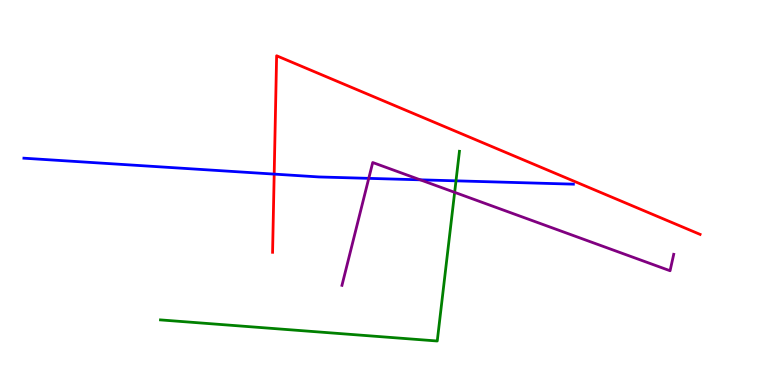[{'lines': ['blue', 'red'], 'intersections': [{'x': 3.54, 'y': 5.48}]}, {'lines': ['green', 'red'], 'intersections': []}, {'lines': ['purple', 'red'], 'intersections': []}, {'lines': ['blue', 'green'], 'intersections': [{'x': 5.88, 'y': 5.3}]}, {'lines': ['blue', 'purple'], 'intersections': [{'x': 4.76, 'y': 5.37}, {'x': 5.42, 'y': 5.33}]}, {'lines': ['green', 'purple'], 'intersections': [{'x': 5.87, 'y': 5.0}]}]